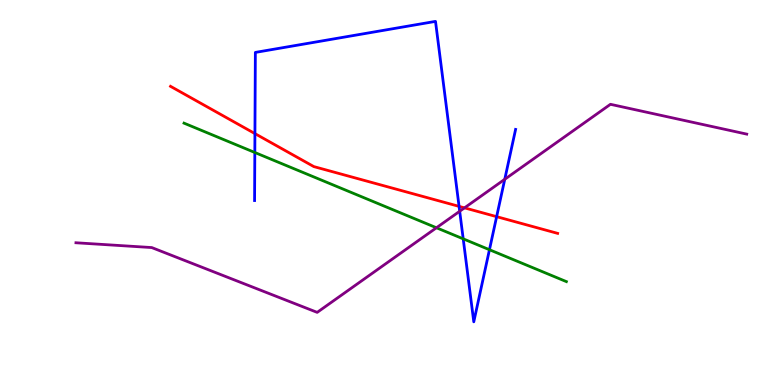[{'lines': ['blue', 'red'], 'intersections': [{'x': 3.29, 'y': 6.53}, {'x': 5.92, 'y': 4.64}, {'x': 6.41, 'y': 4.37}]}, {'lines': ['green', 'red'], 'intersections': []}, {'lines': ['purple', 'red'], 'intersections': [{'x': 5.99, 'y': 4.6}]}, {'lines': ['blue', 'green'], 'intersections': [{'x': 3.29, 'y': 6.04}, {'x': 5.98, 'y': 3.8}, {'x': 6.32, 'y': 3.51}]}, {'lines': ['blue', 'purple'], 'intersections': [{'x': 5.93, 'y': 4.51}, {'x': 6.51, 'y': 5.34}]}, {'lines': ['green', 'purple'], 'intersections': [{'x': 5.63, 'y': 4.08}]}]